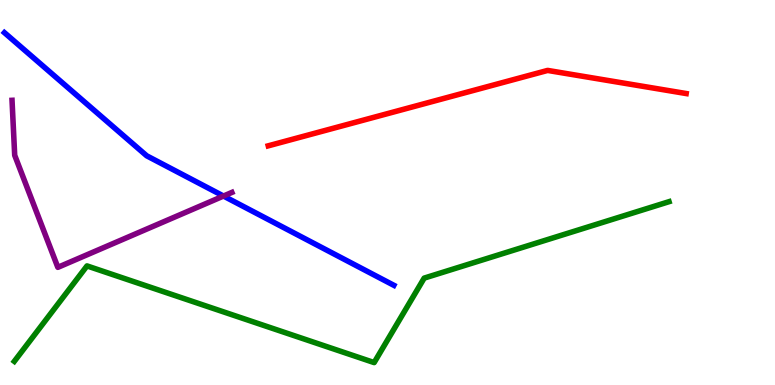[{'lines': ['blue', 'red'], 'intersections': []}, {'lines': ['green', 'red'], 'intersections': []}, {'lines': ['purple', 'red'], 'intersections': []}, {'lines': ['blue', 'green'], 'intersections': []}, {'lines': ['blue', 'purple'], 'intersections': [{'x': 2.88, 'y': 4.91}]}, {'lines': ['green', 'purple'], 'intersections': []}]